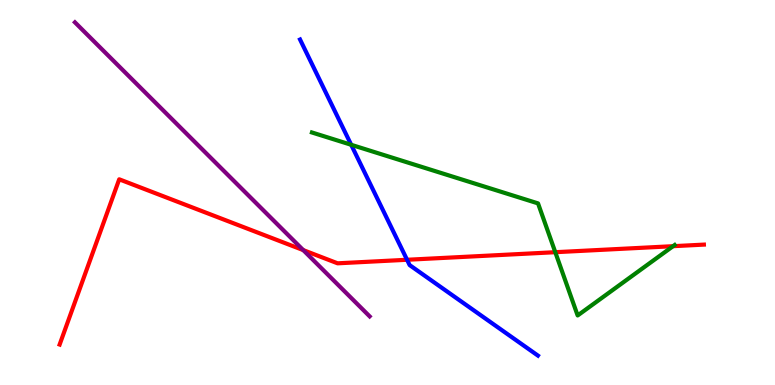[{'lines': ['blue', 'red'], 'intersections': [{'x': 5.25, 'y': 3.25}]}, {'lines': ['green', 'red'], 'intersections': [{'x': 7.17, 'y': 3.45}, {'x': 8.68, 'y': 3.61}]}, {'lines': ['purple', 'red'], 'intersections': [{'x': 3.91, 'y': 3.5}]}, {'lines': ['blue', 'green'], 'intersections': [{'x': 4.53, 'y': 6.24}]}, {'lines': ['blue', 'purple'], 'intersections': []}, {'lines': ['green', 'purple'], 'intersections': []}]